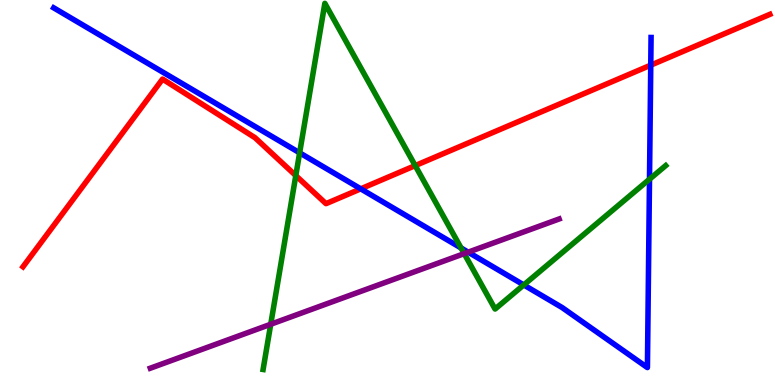[{'lines': ['blue', 'red'], 'intersections': [{'x': 4.65, 'y': 5.1}, {'x': 8.4, 'y': 8.31}]}, {'lines': ['green', 'red'], 'intersections': [{'x': 3.82, 'y': 5.44}, {'x': 5.36, 'y': 5.7}]}, {'lines': ['purple', 'red'], 'intersections': []}, {'lines': ['blue', 'green'], 'intersections': [{'x': 3.87, 'y': 6.03}, {'x': 5.95, 'y': 3.56}, {'x': 6.76, 'y': 2.6}, {'x': 8.38, 'y': 5.35}]}, {'lines': ['blue', 'purple'], 'intersections': [{'x': 6.04, 'y': 3.45}]}, {'lines': ['green', 'purple'], 'intersections': [{'x': 3.49, 'y': 1.58}, {'x': 5.99, 'y': 3.41}]}]